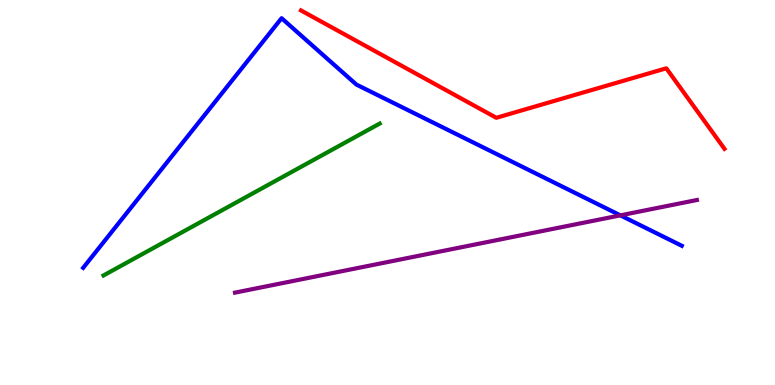[{'lines': ['blue', 'red'], 'intersections': []}, {'lines': ['green', 'red'], 'intersections': []}, {'lines': ['purple', 'red'], 'intersections': []}, {'lines': ['blue', 'green'], 'intersections': []}, {'lines': ['blue', 'purple'], 'intersections': [{'x': 8.0, 'y': 4.41}]}, {'lines': ['green', 'purple'], 'intersections': []}]